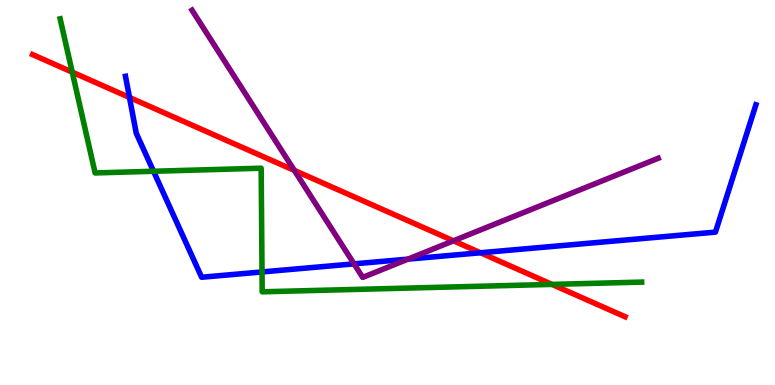[{'lines': ['blue', 'red'], 'intersections': [{'x': 1.67, 'y': 7.47}, {'x': 6.2, 'y': 3.43}]}, {'lines': ['green', 'red'], 'intersections': [{'x': 0.932, 'y': 8.13}, {'x': 7.12, 'y': 2.61}]}, {'lines': ['purple', 'red'], 'intersections': [{'x': 3.8, 'y': 5.57}, {'x': 5.85, 'y': 3.75}]}, {'lines': ['blue', 'green'], 'intersections': [{'x': 1.98, 'y': 5.55}, {'x': 3.38, 'y': 2.94}]}, {'lines': ['blue', 'purple'], 'intersections': [{'x': 4.57, 'y': 3.15}, {'x': 5.26, 'y': 3.27}]}, {'lines': ['green', 'purple'], 'intersections': []}]